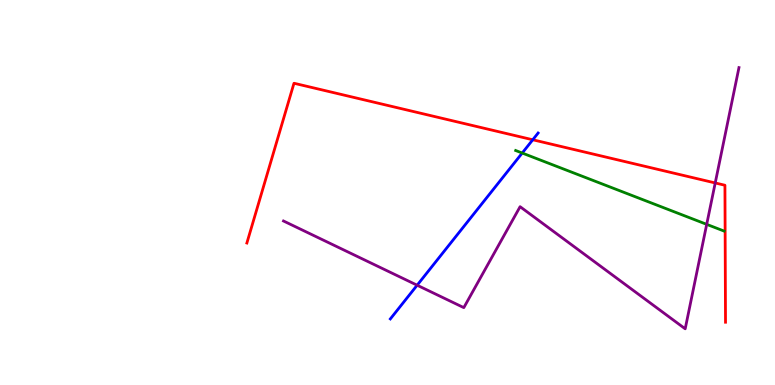[{'lines': ['blue', 'red'], 'intersections': [{'x': 6.87, 'y': 6.37}]}, {'lines': ['green', 'red'], 'intersections': []}, {'lines': ['purple', 'red'], 'intersections': [{'x': 9.23, 'y': 5.25}]}, {'lines': ['blue', 'green'], 'intersections': [{'x': 6.74, 'y': 6.03}]}, {'lines': ['blue', 'purple'], 'intersections': [{'x': 5.38, 'y': 2.59}]}, {'lines': ['green', 'purple'], 'intersections': [{'x': 9.12, 'y': 4.17}]}]